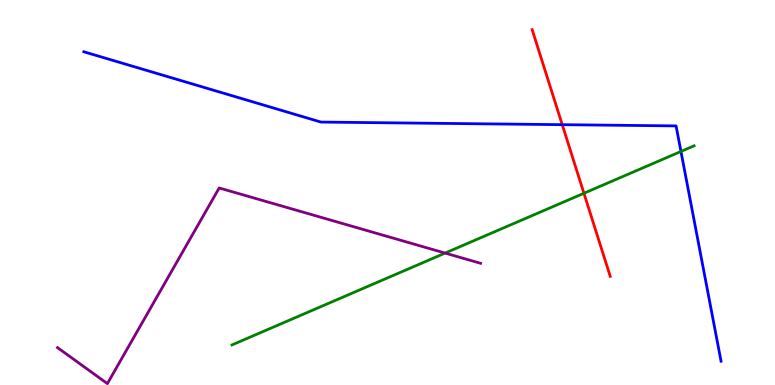[{'lines': ['blue', 'red'], 'intersections': [{'x': 7.25, 'y': 6.76}]}, {'lines': ['green', 'red'], 'intersections': [{'x': 7.53, 'y': 4.98}]}, {'lines': ['purple', 'red'], 'intersections': []}, {'lines': ['blue', 'green'], 'intersections': [{'x': 8.79, 'y': 6.07}]}, {'lines': ['blue', 'purple'], 'intersections': []}, {'lines': ['green', 'purple'], 'intersections': [{'x': 5.74, 'y': 3.43}]}]